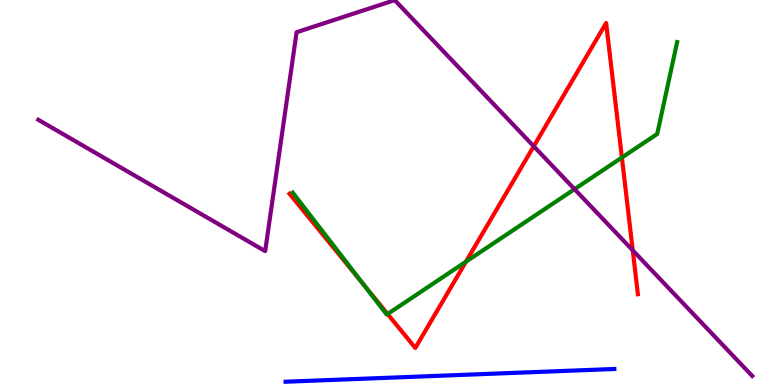[{'lines': ['blue', 'red'], 'intersections': []}, {'lines': ['green', 'red'], 'intersections': [{'x': 4.69, 'y': 2.6}, {'x': 5.0, 'y': 1.84}, {'x': 6.01, 'y': 3.2}, {'x': 8.02, 'y': 5.91}]}, {'lines': ['purple', 'red'], 'intersections': [{'x': 6.89, 'y': 6.2}, {'x': 8.16, 'y': 3.5}]}, {'lines': ['blue', 'green'], 'intersections': []}, {'lines': ['blue', 'purple'], 'intersections': []}, {'lines': ['green', 'purple'], 'intersections': [{'x': 7.41, 'y': 5.09}]}]